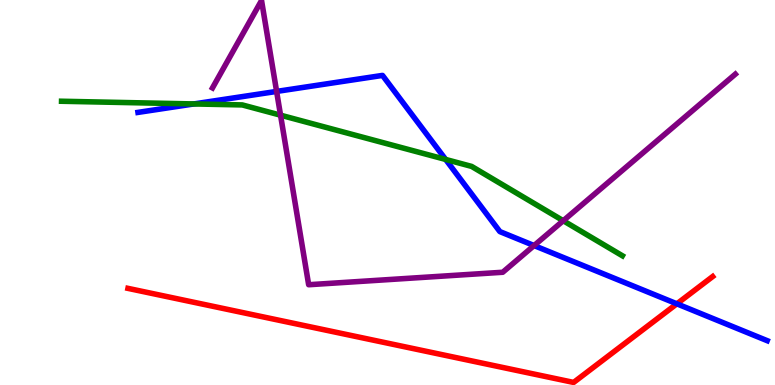[{'lines': ['blue', 'red'], 'intersections': [{'x': 8.73, 'y': 2.11}]}, {'lines': ['green', 'red'], 'intersections': []}, {'lines': ['purple', 'red'], 'intersections': []}, {'lines': ['blue', 'green'], 'intersections': [{'x': 2.5, 'y': 7.3}, {'x': 5.75, 'y': 5.86}]}, {'lines': ['blue', 'purple'], 'intersections': [{'x': 3.57, 'y': 7.63}, {'x': 6.89, 'y': 3.62}]}, {'lines': ['green', 'purple'], 'intersections': [{'x': 3.62, 'y': 7.01}, {'x': 7.27, 'y': 4.27}]}]